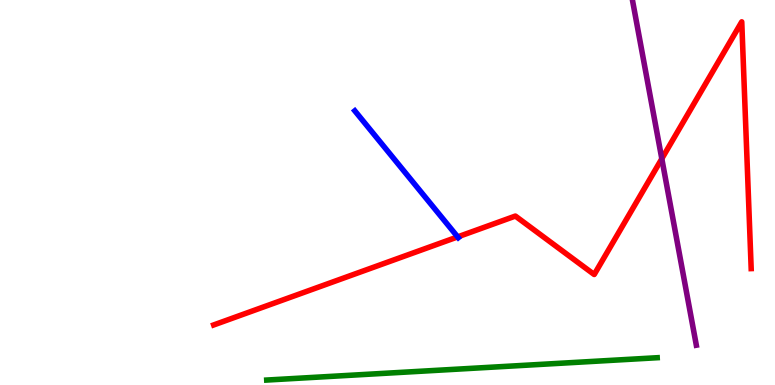[{'lines': ['blue', 'red'], 'intersections': [{'x': 5.91, 'y': 3.85}]}, {'lines': ['green', 'red'], 'intersections': []}, {'lines': ['purple', 'red'], 'intersections': [{'x': 8.54, 'y': 5.88}]}, {'lines': ['blue', 'green'], 'intersections': []}, {'lines': ['blue', 'purple'], 'intersections': []}, {'lines': ['green', 'purple'], 'intersections': []}]